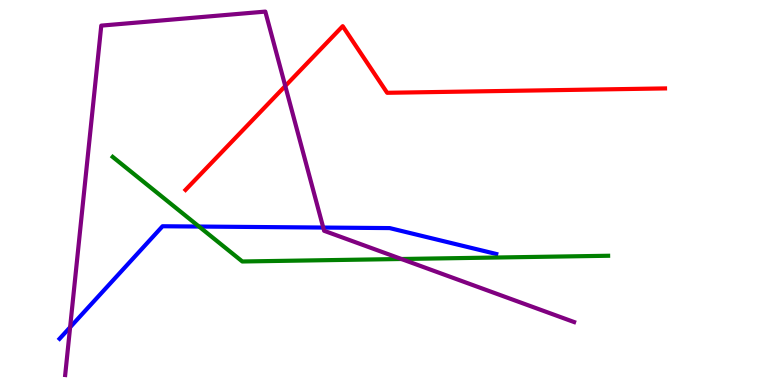[{'lines': ['blue', 'red'], 'intersections': []}, {'lines': ['green', 'red'], 'intersections': []}, {'lines': ['purple', 'red'], 'intersections': [{'x': 3.68, 'y': 7.77}]}, {'lines': ['blue', 'green'], 'intersections': [{'x': 2.57, 'y': 4.12}]}, {'lines': ['blue', 'purple'], 'intersections': [{'x': 0.905, 'y': 1.5}, {'x': 4.17, 'y': 4.09}]}, {'lines': ['green', 'purple'], 'intersections': [{'x': 5.18, 'y': 3.27}]}]